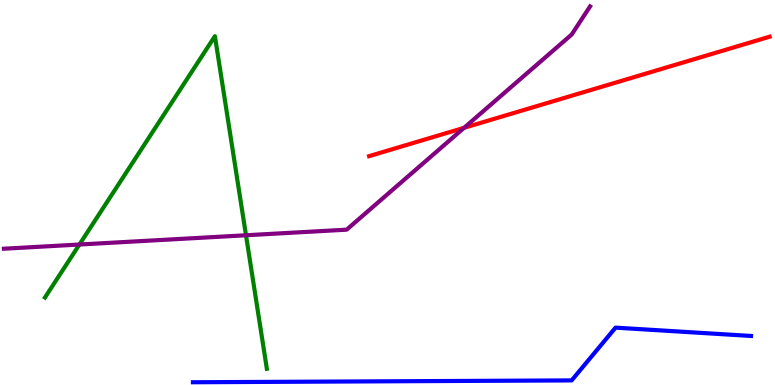[{'lines': ['blue', 'red'], 'intersections': []}, {'lines': ['green', 'red'], 'intersections': []}, {'lines': ['purple', 'red'], 'intersections': [{'x': 5.99, 'y': 6.68}]}, {'lines': ['blue', 'green'], 'intersections': []}, {'lines': ['blue', 'purple'], 'intersections': []}, {'lines': ['green', 'purple'], 'intersections': [{'x': 1.02, 'y': 3.65}, {'x': 3.17, 'y': 3.89}]}]